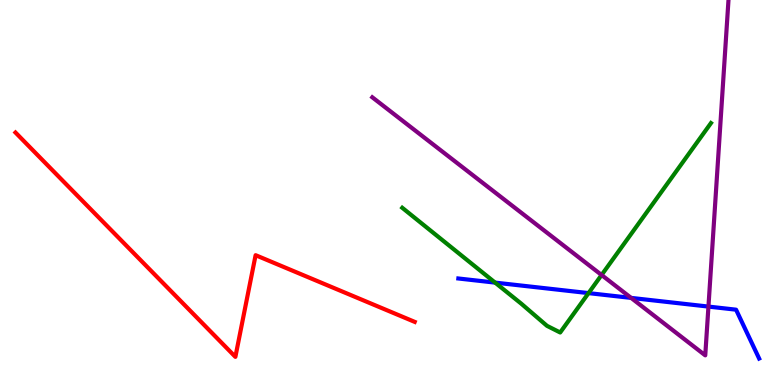[{'lines': ['blue', 'red'], 'intersections': []}, {'lines': ['green', 'red'], 'intersections': []}, {'lines': ['purple', 'red'], 'intersections': []}, {'lines': ['blue', 'green'], 'intersections': [{'x': 6.39, 'y': 2.66}, {'x': 7.59, 'y': 2.39}]}, {'lines': ['blue', 'purple'], 'intersections': [{'x': 8.14, 'y': 2.26}, {'x': 9.14, 'y': 2.04}]}, {'lines': ['green', 'purple'], 'intersections': [{'x': 7.76, 'y': 2.86}]}]